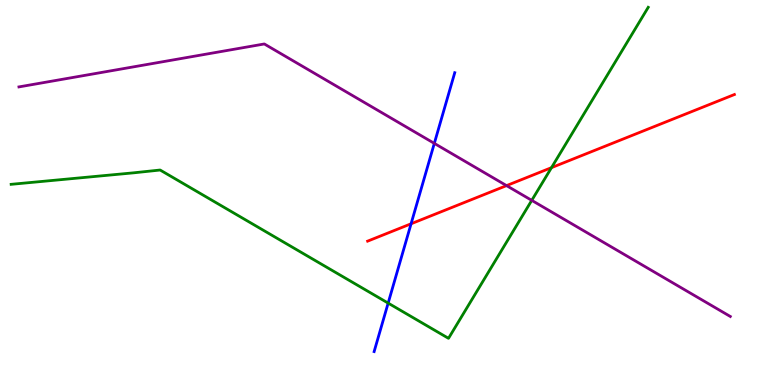[{'lines': ['blue', 'red'], 'intersections': [{'x': 5.3, 'y': 4.19}]}, {'lines': ['green', 'red'], 'intersections': [{'x': 7.12, 'y': 5.65}]}, {'lines': ['purple', 'red'], 'intersections': [{'x': 6.54, 'y': 5.18}]}, {'lines': ['blue', 'green'], 'intersections': [{'x': 5.01, 'y': 2.13}]}, {'lines': ['blue', 'purple'], 'intersections': [{'x': 5.6, 'y': 6.28}]}, {'lines': ['green', 'purple'], 'intersections': [{'x': 6.86, 'y': 4.8}]}]